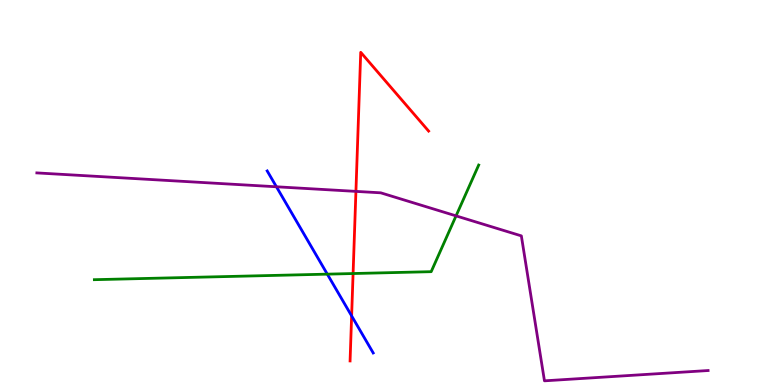[{'lines': ['blue', 'red'], 'intersections': [{'x': 4.54, 'y': 1.79}]}, {'lines': ['green', 'red'], 'intersections': [{'x': 4.56, 'y': 2.9}]}, {'lines': ['purple', 'red'], 'intersections': [{'x': 4.59, 'y': 5.03}]}, {'lines': ['blue', 'green'], 'intersections': [{'x': 4.22, 'y': 2.88}]}, {'lines': ['blue', 'purple'], 'intersections': [{'x': 3.57, 'y': 5.15}]}, {'lines': ['green', 'purple'], 'intersections': [{'x': 5.88, 'y': 4.39}]}]